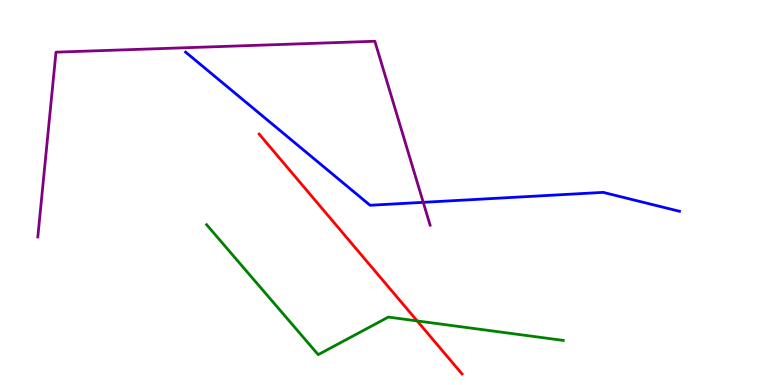[{'lines': ['blue', 'red'], 'intersections': []}, {'lines': ['green', 'red'], 'intersections': [{'x': 5.38, 'y': 1.66}]}, {'lines': ['purple', 'red'], 'intersections': []}, {'lines': ['blue', 'green'], 'intersections': []}, {'lines': ['blue', 'purple'], 'intersections': [{'x': 5.46, 'y': 4.74}]}, {'lines': ['green', 'purple'], 'intersections': []}]